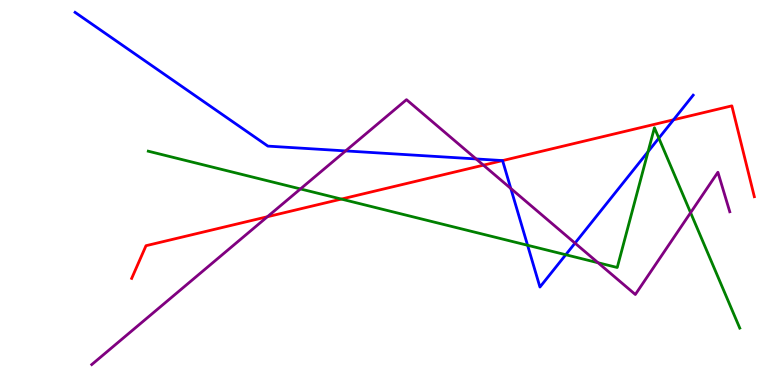[{'lines': ['blue', 'red'], 'intersections': [{'x': 6.48, 'y': 5.83}, {'x': 8.69, 'y': 6.89}]}, {'lines': ['green', 'red'], 'intersections': [{'x': 4.4, 'y': 4.83}]}, {'lines': ['purple', 'red'], 'intersections': [{'x': 3.45, 'y': 4.37}, {'x': 6.24, 'y': 5.71}]}, {'lines': ['blue', 'green'], 'intersections': [{'x': 6.81, 'y': 3.63}, {'x': 7.3, 'y': 3.38}, {'x': 8.36, 'y': 6.06}, {'x': 8.5, 'y': 6.41}]}, {'lines': ['blue', 'purple'], 'intersections': [{'x': 4.46, 'y': 6.08}, {'x': 6.14, 'y': 5.87}, {'x': 6.59, 'y': 5.1}, {'x': 7.42, 'y': 3.68}]}, {'lines': ['green', 'purple'], 'intersections': [{'x': 3.88, 'y': 5.09}, {'x': 7.72, 'y': 3.18}, {'x': 8.91, 'y': 4.48}]}]